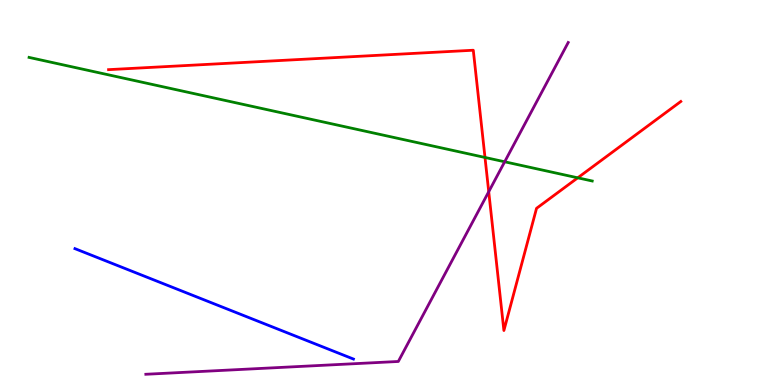[{'lines': ['blue', 'red'], 'intersections': []}, {'lines': ['green', 'red'], 'intersections': [{'x': 6.26, 'y': 5.91}, {'x': 7.45, 'y': 5.38}]}, {'lines': ['purple', 'red'], 'intersections': [{'x': 6.31, 'y': 5.02}]}, {'lines': ['blue', 'green'], 'intersections': []}, {'lines': ['blue', 'purple'], 'intersections': []}, {'lines': ['green', 'purple'], 'intersections': [{'x': 6.51, 'y': 5.8}]}]